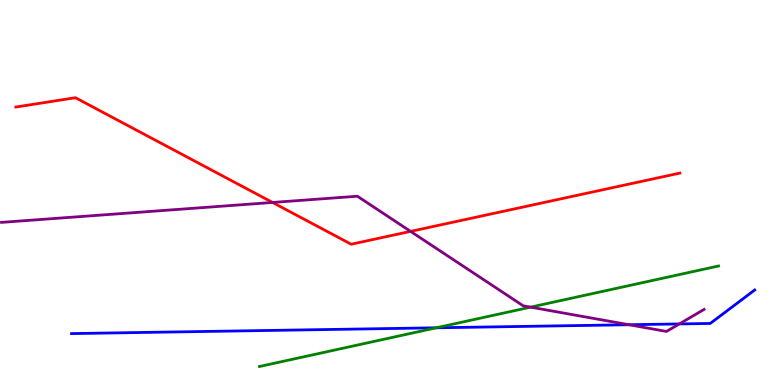[{'lines': ['blue', 'red'], 'intersections': []}, {'lines': ['green', 'red'], 'intersections': []}, {'lines': ['purple', 'red'], 'intersections': [{'x': 3.52, 'y': 4.74}, {'x': 5.3, 'y': 3.99}]}, {'lines': ['blue', 'green'], 'intersections': [{'x': 5.63, 'y': 1.49}]}, {'lines': ['blue', 'purple'], 'intersections': [{'x': 8.12, 'y': 1.57}, {'x': 8.77, 'y': 1.59}]}, {'lines': ['green', 'purple'], 'intersections': [{'x': 6.85, 'y': 2.02}]}]